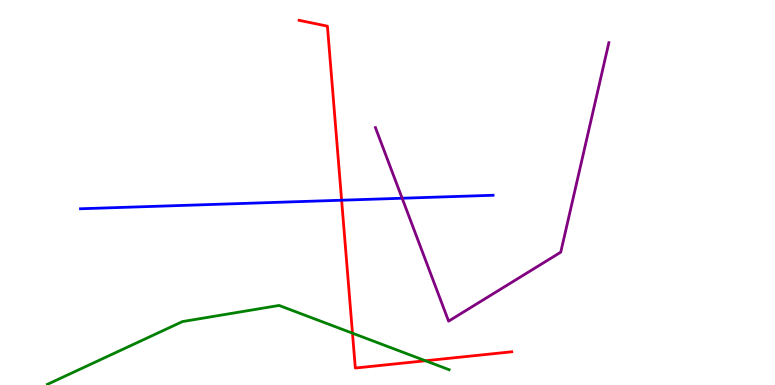[{'lines': ['blue', 'red'], 'intersections': [{'x': 4.41, 'y': 4.8}]}, {'lines': ['green', 'red'], 'intersections': [{'x': 4.55, 'y': 1.35}, {'x': 5.49, 'y': 0.63}]}, {'lines': ['purple', 'red'], 'intersections': []}, {'lines': ['blue', 'green'], 'intersections': []}, {'lines': ['blue', 'purple'], 'intersections': [{'x': 5.19, 'y': 4.85}]}, {'lines': ['green', 'purple'], 'intersections': []}]